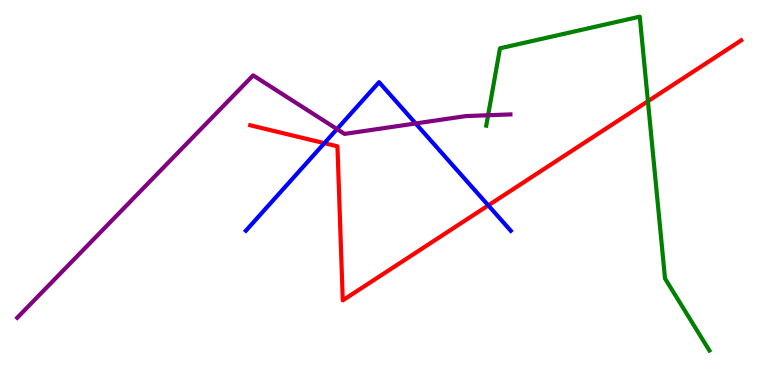[{'lines': ['blue', 'red'], 'intersections': [{'x': 4.19, 'y': 6.28}, {'x': 6.3, 'y': 4.67}]}, {'lines': ['green', 'red'], 'intersections': [{'x': 8.36, 'y': 7.37}]}, {'lines': ['purple', 'red'], 'intersections': []}, {'lines': ['blue', 'green'], 'intersections': []}, {'lines': ['blue', 'purple'], 'intersections': [{'x': 4.35, 'y': 6.65}, {'x': 5.36, 'y': 6.79}]}, {'lines': ['green', 'purple'], 'intersections': [{'x': 6.3, 'y': 7.01}]}]